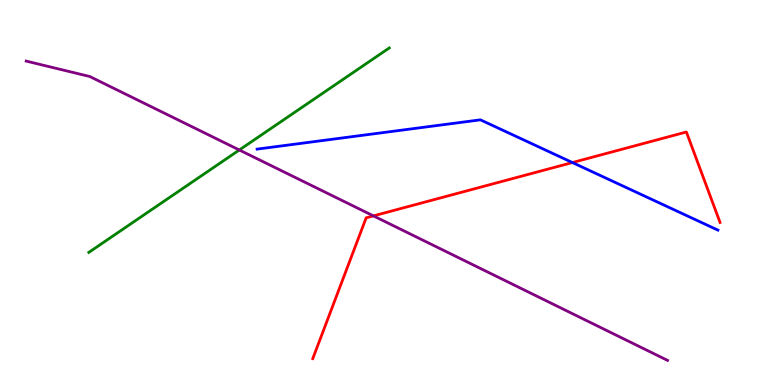[{'lines': ['blue', 'red'], 'intersections': [{'x': 7.39, 'y': 5.78}]}, {'lines': ['green', 'red'], 'intersections': []}, {'lines': ['purple', 'red'], 'intersections': [{'x': 4.82, 'y': 4.39}]}, {'lines': ['blue', 'green'], 'intersections': []}, {'lines': ['blue', 'purple'], 'intersections': []}, {'lines': ['green', 'purple'], 'intersections': [{'x': 3.09, 'y': 6.1}]}]